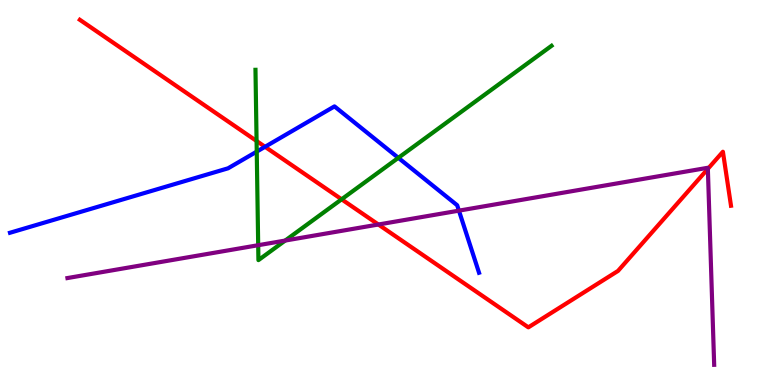[{'lines': ['blue', 'red'], 'intersections': [{'x': 3.42, 'y': 6.19}]}, {'lines': ['green', 'red'], 'intersections': [{'x': 3.31, 'y': 6.34}, {'x': 4.41, 'y': 4.82}]}, {'lines': ['purple', 'red'], 'intersections': [{'x': 4.88, 'y': 4.17}, {'x': 9.13, 'y': 5.61}]}, {'lines': ['blue', 'green'], 'intersections': [{'x': 3.31, 'y': 6.06}, {'x': 5.14, 'y': 5.9}]}, {'lines': ['blue', 'purple'], 'intersections': [{'x': 5.92, 'y': 4.53}]}, {'lines': ['green', 'purple'], 'intersections': [{'x': 3.33, 'y': 3.63}, {'x': 3.68, 'y': 3.75}]}]